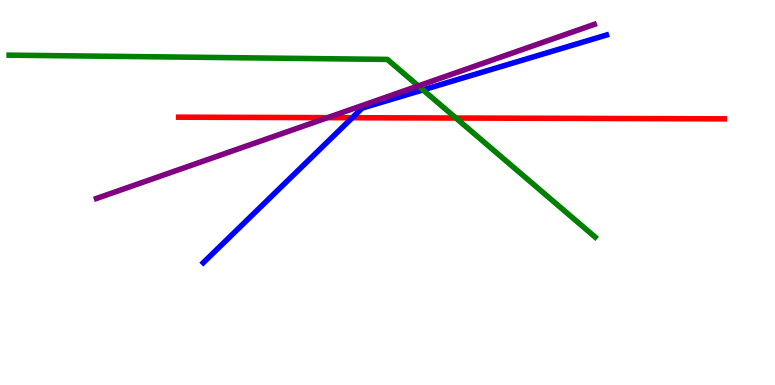[{'lines': ['blue', 'red'], 'intersections': [{'x': 4.55, 'y': 6.94}]}, {'lines': ['green', 'red'], 'intersections': [{'x': 5.88, 'y': 6.93}]}, {'lines': ['purple', 'red'], 'intersections': [{'x': 4.23, 'y': 6.94}]}, {'lines': ['blue', 'green'], 'intersections': [{'x': 5.46, 'y': 7.67}]}, {'lines': ['blue', 'purple'], 'intersections': []}, {'lines': ['green', 'purple'], 'intersections': [{'x': 5.4, 'y': 7.77}]}]